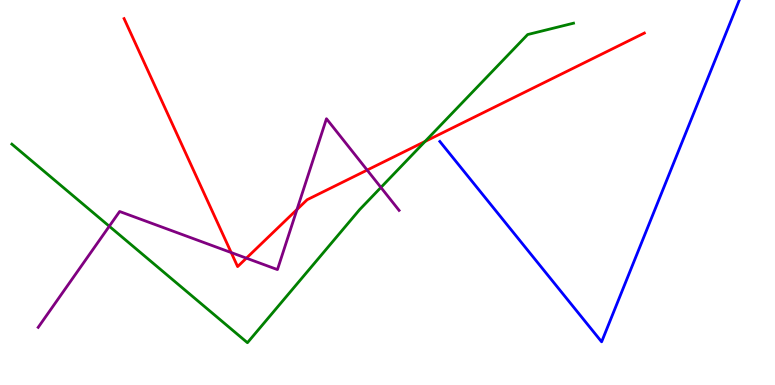[{'lines': ['blue', 'red'], 'intersections': []}, {'lines': ['green', 'red'], 'intersections': [{'x': 5.48, 'y': 6.33}]}, {'lines': ['purple', 'red'], 'intersections': [{'x': 2.98, 'y': 3.44}, {'x': 3.18, 'y': 3.29}, {'x': 3.83, 'y': 4.56}, {'x': 4.74, 'y': 5.58}]}, {'lines': ['blue', 'green'], 'intersections': []}, {'lines': ['blue', 'purple'], 'intersections': []}, {'lines': ['green', 'purple'], 'intersections': [{'x': 1.41, 'y': 4.12}, {'x': 4.92, 'y': 5.13}]}]